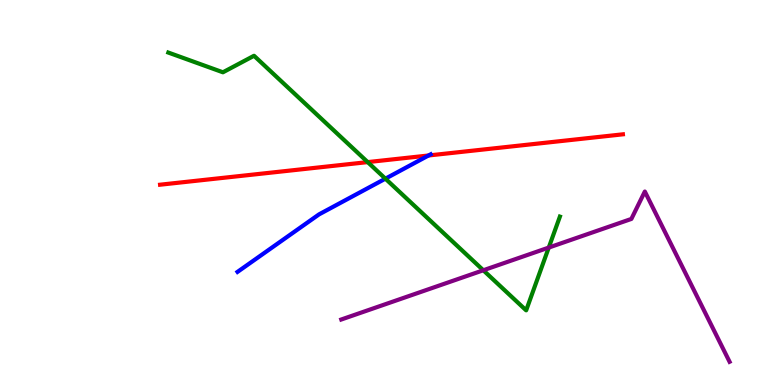[{'lines': ['blue', 'red'], 'intersections': [{'x': 5.53, 'y': 5.96}]}, {'lines': ['green', 'red'], 'intersections': [{'x': 4.74, 'y': 5.79}]}, {'lines': ['purple', 'red'], 'intersections': []}, {'lines': ['blue', 'green'], 'intersections': [{'x': 4.97, 'y': 5.36}]}, {'lines': ['blue', 'purple'], 'intersections': []}, {'lines': ['green', 'purple'], 'intersections': [{'x': 6.24, 'y': 2.98}, {'x': 7.08, 'y': 3.57}]}]